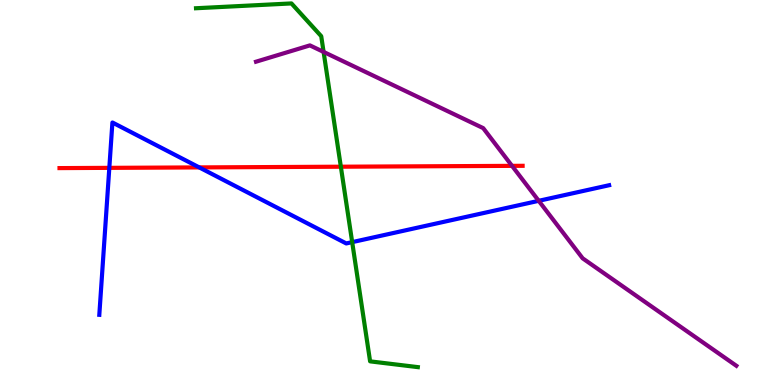[{'lines': ['blue', 'red'], 'intersections': [{'x': 1.41, 'y': 5.64}, {'x': 2.57, 'y': 5.65}]}, {'lines': ['green', 'red'], 'intersections': [{'x': 4.4, 'y': 5.67}]}, {'lines': ['purple', 'red'], 'intersections': [{'x': 6.61, 'y': 5.69}]}, {'lines': ['blue', 'green'], 'intersections': [{'x': 4.54, 'y': 3.71}]}, {'lines': ['blue', 'purple'], 'intersections': [{'x': 6.95, 'y': 4.78}]}, {'lines': ['green', 'purple'], 'intersections': [{'x': 4.18, 'y': 8.65}]}]